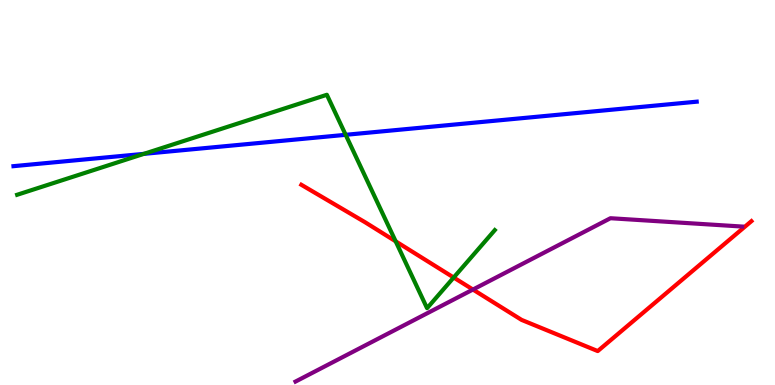[{'lines': ['blue', 'red'], 'intersections': []}, {'lines': ['green', 'red'], 'intersections': [{'x': 5.11, 'y': 3.73}, {'x': 5.85, 'y': 2.79}]}, {'lines': ['purple', 'red'], 'intersections': [{'x': 6.1, 'y': 2.48}]}, {'lines': ['blue', 'green'], 'intersections': [{'x': 1.86, 'y': 6.0}, {'x': 4.46, 'y': 6.5}]}, {'lines': ['blue', 'purple'], 'intersections': []}, {'lines': ['green', 'purple'], 'intersections': []}]